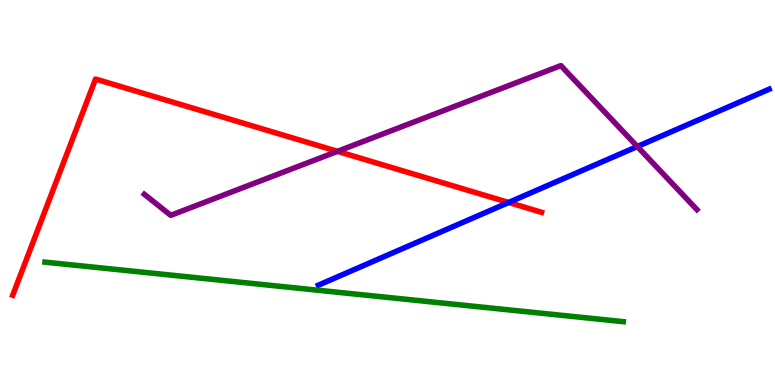[{'lines': ['blue', 'red'], 'intersections': [{'x': 6.56, 'y': 4.74}]}, {'lines': ['green', 'red'], 'intersections': []}, {'lines': ['purple', 'red'], 'intersections': [{'x': 4.35, 'y': 6.07}]}, {'lines': ['blue', 'green'], 'intersections': []}, {'lines': ['blue', 'purple'], 'intersections': [{'x': 8.22, 'y': 6.19}]}, {'lines': ['green', 'purple'], 'intersections': []}]